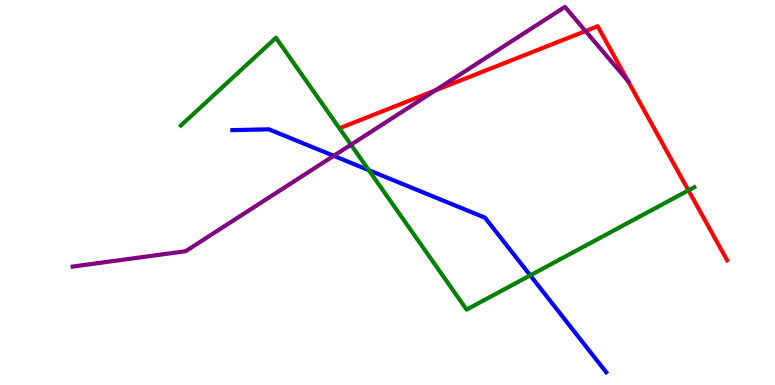[{'lines': ['blue', 'red'], 'intersections': []}, {'lines': ['green', 'red'], 'intersections': [{'x': 8.88, 'y': 5.06}]}, {'lines': ['purple', 'red'], 'intersections': [{'x': 5.62, 'y': 7.65}, {'x': 7.55, 'y': 9.19}, {'x': 8.1, 'y': 7.9}]}, {'lines': ['blue', 'green'], 'intersections': [{'x': 4.76, 'y': 5.58}, {'x': 6.84, 'y': 2.85}]}, {'lines': ['blue', 'purple'], 'intersections': [{'x': 4.31, 'y': 5.95}]}, {'lines': ['green', 'purple'], 'intersections': [{'x': 4.53, 'y': 6.24}]}]